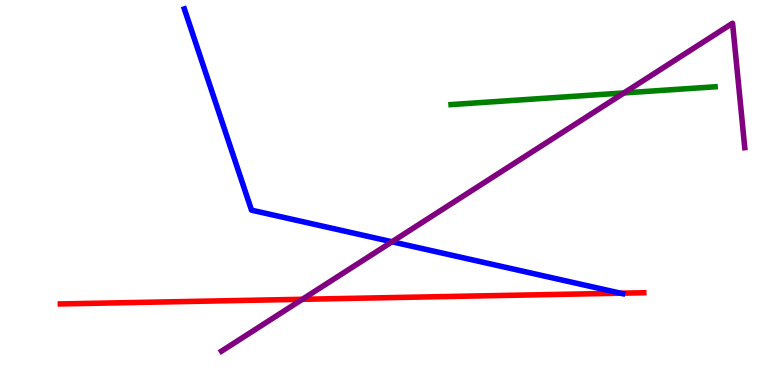[{'lines': ['blue', 'red'], 'intersections': [{'x': 8.01, 'y': 2.38}]}, {'lines': ['green', 'red'], 'intersections': []}, {'lines': ['purple', 'red'], 'intersections': [{'x': 3.9, 'y': 2.23}]}, {'lines': ['blue', 'green'], 'intersections': []}, {'lines': ['blue', 'purple'], 'intersections': [{'x': 5.06, 'y': 3.72}]}, {'lines': ['green', 'purple'], 'intersections': [{'x': 8.05, 'y': 7.59}]}]